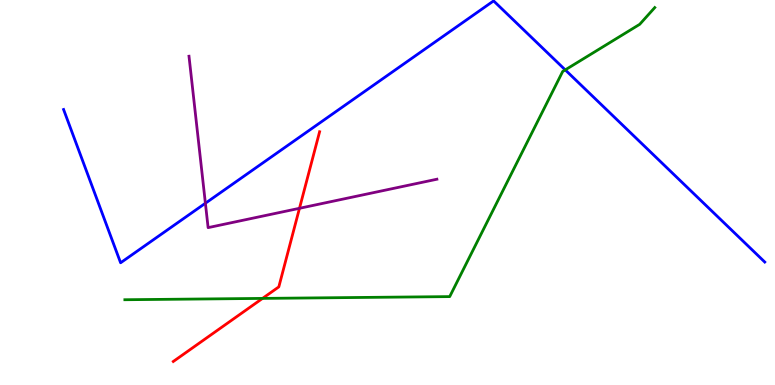[{'lines': ['blue', 'red'], 'intersections': []}, {'lines': ['green', 'red'], 'intersections': [{'x': 3.39, 'y': 2.25}]}, {'lines': ['purple', 'red'], 'intersections': [{'x': 3.86, 'y': 4.59}]}, {'lines': ['blue', 'green'], 'intersections': [{'x': 7.29, 'y': 8.18}]}, {'lines': ['blue', 'purple'], 'intersections': [{'x': 2.65, 'y': 4.72}]}, {'lines': ['green', 'purple'], 'intersections': []}]